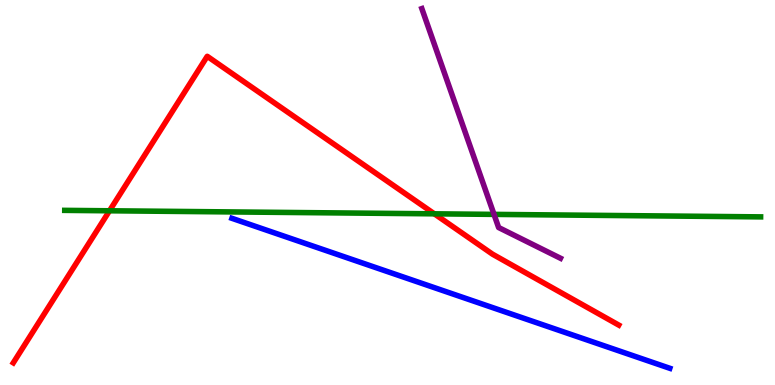[{'lines': ['blue', 'red'], 'intersections': []}, {'lines': ['green', 'red'], 'intersections': [{'x': 1.41, 'y': 4.53}, {'x': 5.6, 'y': 4.45}]}, {'lines': ['purple', 'red'], 'intersections': []}, {'lines': ['blue', 'green'], 'intersections': []}, {'lines': ['blue', 'purple'], 'intersections': []}, {'lines': ['green', 'purple'], 'intersections': [{'x': 6.37, 'y': 4.43}]}]